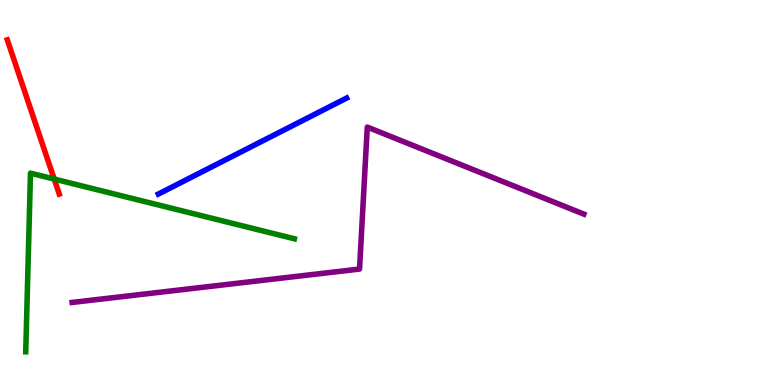[{'lines': ['blue', 'red'], 'intersections': []}, {'lines': ['green', 'red'], 'intersections': [{'x': 0.699, 'y': 5.35}]}, {'lines': ['purple', 'red'], 'intersections': []}, {'lines': ['blue', 'green'], 'intersections': []}, {'lines': ['blue', 'purple'], 'intersections': []}, {'lines': ['green', 'purple'], 'intersections': []}]